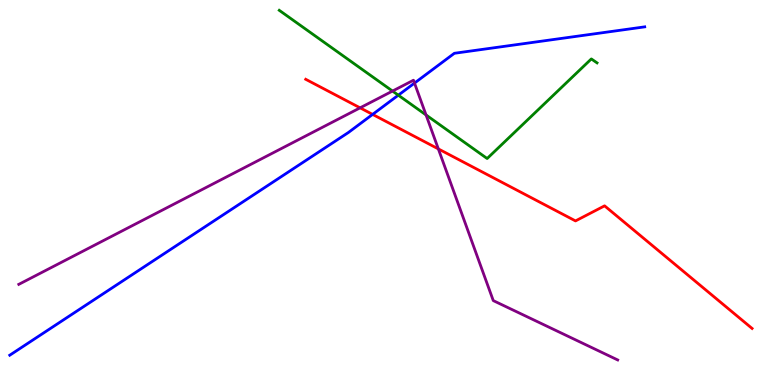[{'lines': ['blue', 'red'], 'intersections': [{'x': 4.81, 'y': 7.03}]}, {'lines': ['green', 'red'], 'intersections': []}, {'lines': ['purple', 'red'], 'intersections': [{'x': 4.65, 'y': 7.2}, {'x': 5.66, 'y': 6.13}]}, {'lines': ['blue', 'green'], 'intersections': [{'x': 5.14, 'y': 7.53}]}, {'lines': ['blue', 'purple'], 'intersections': [{'x': 5.35, 'y': 7.84}]}, {'lines': ['green', 'purple'], 'intersections': [{'x': 5.06, 'y': 7.63}, {'x': 5.5, 'y': 7.01}]}]